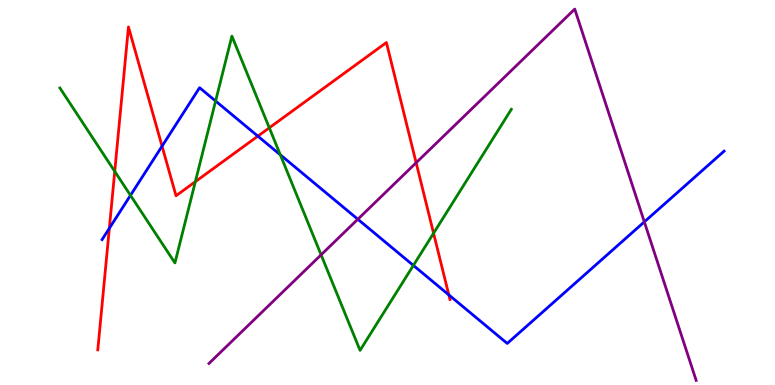[{'lines': ['blue', 'red'], 'intersections': [{'x': 1.41, 'y': 4.07}, {'x': 2.09, 'y': 6.2}, {'x': 3.33, 'y': 6.46}, {'x': 5.79, 'y': 2.34}]}, {'lines': ['green', 'red'], 'intersections': [{'x': 1.48, 'y': 5.55}, {'x': 2.52, 'y': 5.28}, {'x': 3.47, 'y': 6.68}, {'x': 5.59, 'y': 3.94}]}, {'lines': ['purple', 'red'], 'intersections': [{'x': 5.37, 'y': 5.77}]}, {'lines': ['blue', 'green'], 'intersections': [{'x': 1.68, 'y': 4.93}, {'x': 2.78, 'y': 7.38}, {'x': 3.62, 'y': 5.98}, {'x': 5.33, 'y': 3.11}]}, {'lines': ['blue', 'purple'], 'intersections': [{'x': 4.62, 'y': 4.31}, {'x': 8.31, 'y': 4.24}]}, {'lines': ['green', 'purple'], 'intersections': [{'x': 4.14, 'y': 3.38}]}]